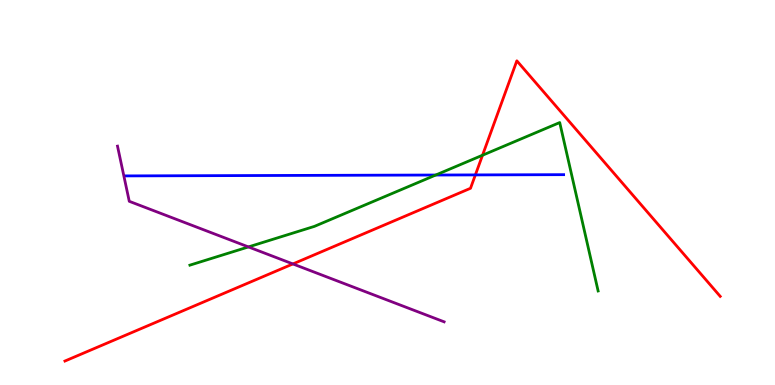[{'lines': ['blue', 'red'], 'intersections': [{'x': 6.13, 'y': 5.46}]}, {'lines': ['green', 'red'], 'intersections': [{'x': 6.23, 'y': 5.97}]}, {'lines': ['purple', 'red'], 'intersections': [{'x': 3.78, 'y': 3.14}]}, {'lines': ['blue', 'green'], 'intersections': [{'x': 5.62, 'y': 5.45}]}, {'lines': ['blue', 'purple'], 'intersections': []}, {'lines': ['green', 'purple'], 'intersections': [{'x': 3.21, 'y': 3.59}]}]